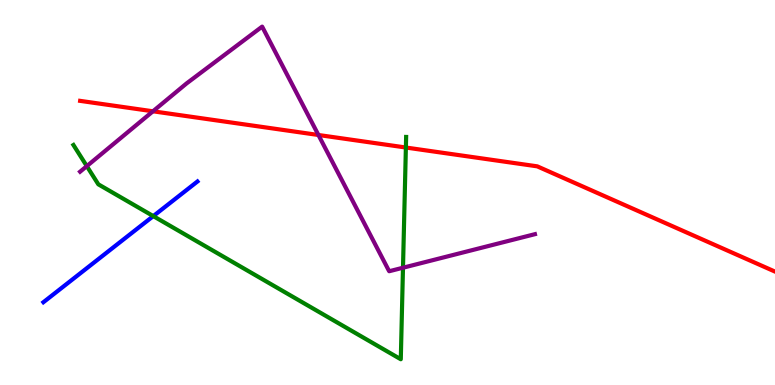[{'lines': ['blue', 'red'], 'intersections': []}, {'lines': ['green', 'red'], 'intersections': [{'x': 5.24, 'y': 6.17}]}, {'lines': ['purple', 'red'], 'intersections': [{'x': 1.97, 'y': 7.11}, {'x': 4.11, 'y': 6.49}]}, {'lines': ['blue', 'green'], 'intersections': [{'x': 1.98, 'y': 4.39}]}, {'lines': ['blue', 'purple'], 'intersections': []}, {'lines': ['green', 'purple'], 'intersections': [{'x': 1.12, 'y': 5.68}, {'x': 5.2, 'y': 3.05}]}]